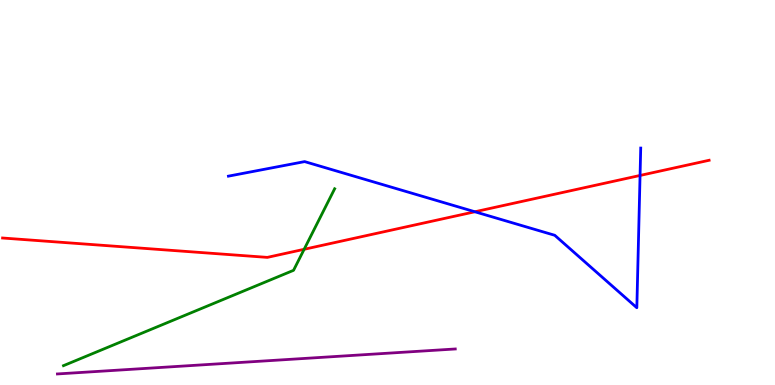[{'lines': ['blue', 'red'], 'intersections': [{'x': 6.13, 'y': 4.5}, {'x': 8.26, 'y': 5.44}]}, {'lines': ['green', 'red'], 'intersections': [{'x': 3.92, 'y': 3.52}]}, {'lines': ['purple', 'red'], 'intersections': []}, {'lines': ['blue', 'green'], 'intersections': []}, {'lines': ['blue', 'purple'], 'intersections': []}, {'lines': ['green', 'purple'], 'intersections': []}]